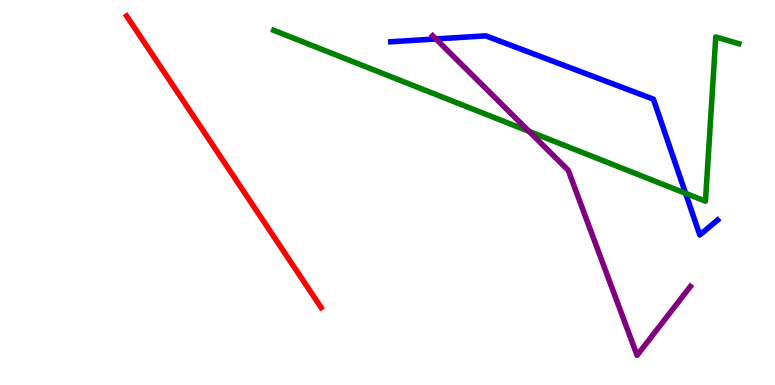[{'lines': ['blue', 'red'], 'intersections': []}, {'lines': ['green', 'red'], 'intersections': []}, {'lines': ['purple', 'red'], 'intersections': []}, {'lines': ['blue', 'green'], 'intersections': [{'x': 8.85, 'y': 4.98}]}, {'lines': ['blue', 'purple'], 'intersections': [{'x': 5.62, 'y': 8.99}]}, {'lines': ['green', 'purple'], 'intersections': [{'x': 6.83, 'y': 6.59}]}]